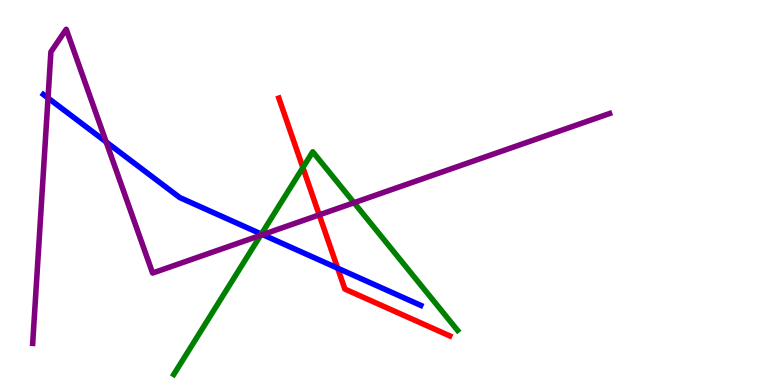[{'lines': ['blue', 'red'], 'intersections': [{'x': 4.36, 'y': 3.03}]}, {'lines': ['green', 'red'], 'intersections': [{'x': 3.91, 'y': 5.65}]}, {'lines': ['purple', 'red'], 'intersections': [{'x': 4.12, 'y': 4.42}]}, {'lines': ['blue', 'green'], 'intersections': [{'x': 3.37, 'y': 3.92}]}, {'lines': ['blue', 'purple'], 'intersections': [{'x': 0.62, 'y': 7.45}, {'x': 1.37, 'y': 6.31}, {'x': 3.39, 'y': 3.91}]}, {'lines': ['green', 'purple'], 'intersections': [{'x': 3.36, 'y': 3.89}, {'x': 4.57, 'y': 4.73}]}]